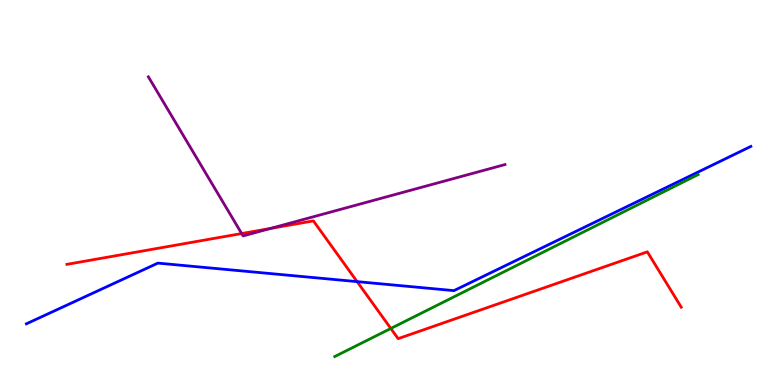[{'lines': ['blue', 'red'], 'intersections': [{'x': 4.61, 'y': 2.68}]}, {'lines': ['green', 'red'], 'intersections': [{'x': 5.04, 'y': 1.47}]}, {'lines': ['purple', 'red'], 'intersections': [{'x': 3.12, 'y': 3.93}, {'x': 3.49, 'y': 4.07}]}, {'lines': ['blue', 'green'], 'intersections': []}, {'lines': ['blue', 'purple'], 'intersections': []}, {'lines': ['green', 'purple'], 'intersections': []}]